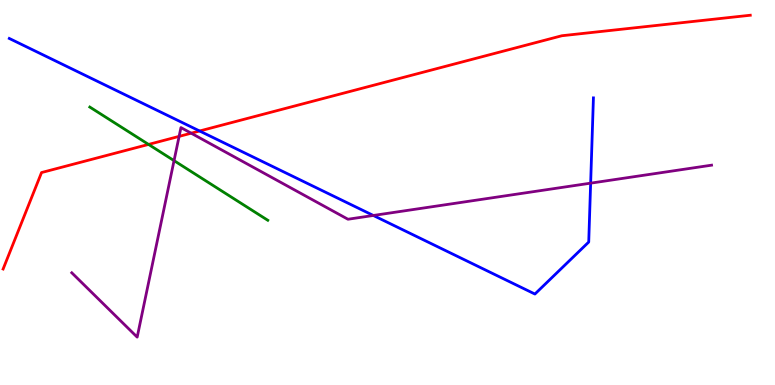[{'lines': ['blue', 'red'], 'intersections': [{'x': 2.58, 'y': 6.6}]}, {'lines': ['green', 'red'], 'intersections': [{'x': 1.92, 'y': 6.25}]}, {'lines': ['purple', 'red'], 'intersections': [{'x': 2.31, 'y': 6.46}, {'x': 2.47, 'y': 6.54}]}, {'lines': ['blue', 'green'], 'intersections': []}, {'lines': ['blue', 'purple'], 'intersections': [{'x': 4.82, 'y': 4.4}, {'x': 7.62, 'y': 5.24}]}, {'lines': ['green', 'purple'], 'intersections': [{'x': 2.25, 'y': 5.83}]}]